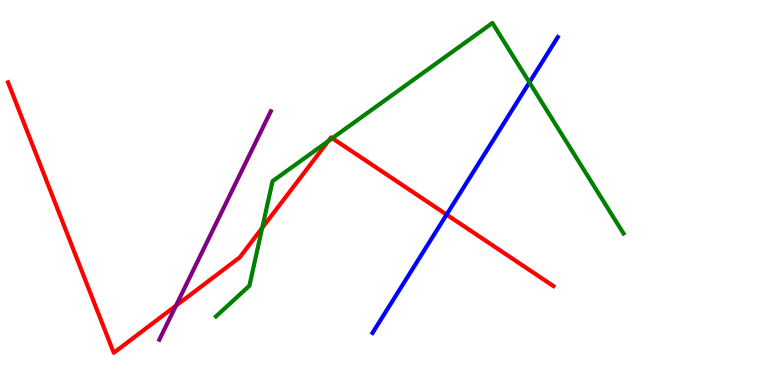[{'lines': ['blue', 'red'], 'intersections': [{'x': 5.76, 'y': 4.43}]}, {'lines': ['green', 'red'], 'intersections': [{'x': 3.38, 'y': 4.08}, {'x': 4.24, 'y': 6.33}, {'x': 4.29, 'y': 6.41}]}, {'lines': ['purple', 'red'], 'intersections': [{'x': 2.27, 'y': 2.06}]}, {'lines': ['blue', 'green'], 'intersections': [{'x': 6.83, 'y': 7.86}]}, {'lines': ['blue', 'purple'], 'intersections': []}, {'lines': ['green', 'purple'], 'intersections': []}]